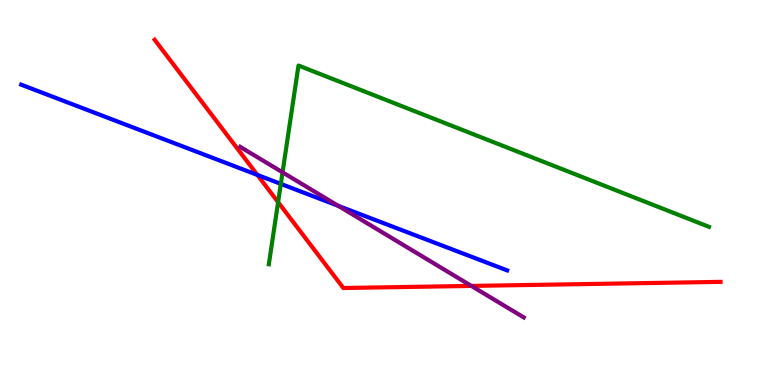[{'lines': ['blue', 'red'], 'intersections': [{'x': 3.32, 'y': 5.46}]}, {'lines': ['green', 'red'], 'intersections': [{'x': 3.59, 'y': 4.75}]}, {'lines': ['purple', 'red'], 'intersections': [{'x': 6.08, 'y': 2.57}]}, {'lines': ['blue', 'green'], 'intersections': [{'x': 3.62, 'y': 5.22}]}, {'lines': ['blue', 'purple'], 'intersections': [{'x': 4.36, 'y': 4.65}]}, {'lines': ['green', 'purple'], 'intersections': [{'x': 3.65, 'y': 5.52}]}]